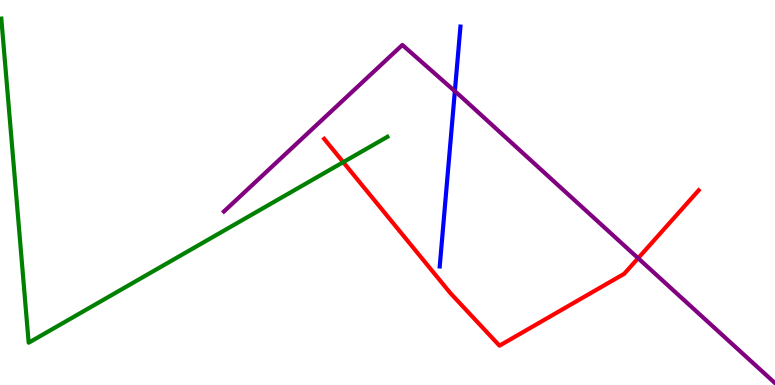[{'lines': ['blue', 'red'], 'intersections': []}, {'lines': ['green', 'red'], 'intersections': [{'x': 4.43, 'y': 5.79}]}, {'lines': ['purple', 'red'], 'intersections': [{'x': 8.23, 'y': 3.29}]}, {'lines': ['blue', 'green'], 'intersections': []}, {'lines': ['blue', 'purple'], 'intersections': [{'x': 5.87, 'y': 7.63}]}, {'lines': ['green', 'purple'], 'intersections': []}]